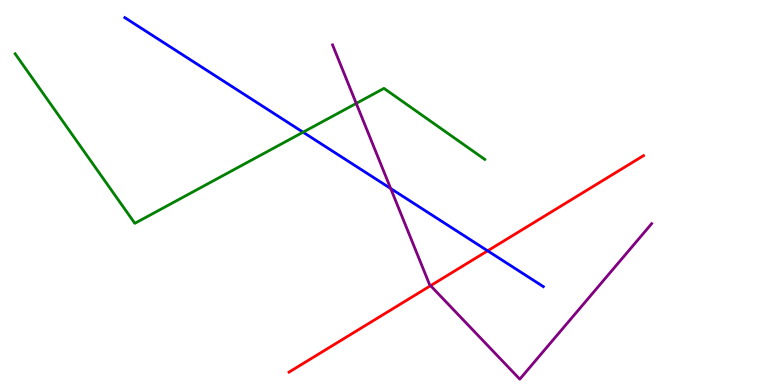[{'lines': ['blue', 'red'], 'intersections': [{'x': 6.29, 'y': 3.49}]}, {'lines': ['green', 'red'], 'intersections': []}, {'lines': ['purple', 'red'], 'intersections': [{'x': 5.56, 'y': 2.58}]}, {'lines': ['blue', 'green'], 'intersections': [{'x': 3.91, 'y': 6.57}]}, {'lines': ['blue', 'purple'], 'intersections': [{'x': 5.04, 'y': 5.1}]}, {'lines': ['green', 'purple'], 'intersections': [{'x': 4.6, 'y': 7.31}]}]